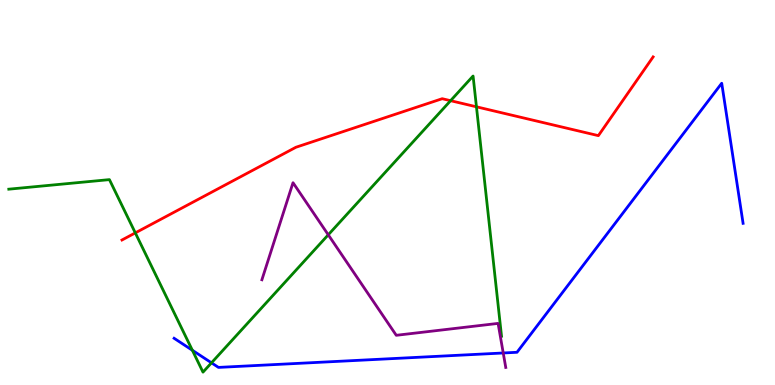[{'lines': ['blue', 'red'], 'intersections': []}, {'lines': ['green', 'red'], 'intersections': [{'x': 1.75, 'y': 3.95}, {'x': 5.81, 'y': 7.38}, {'x': 6.15, 'y': 7.23}]}, {'lines': ['purple', 'red'], 'intersections': []}, {'lines': ['blue', 'green'], 'intersections': [{'x': 2.48, 'y': 0.902}, {'x': 2.73, 'y': 0.576}]}, {'lines': ['blue', 'purple'], 'intersections': [{'x': 6.49, 'y': 0.832}]}, {'lines': ['green', 'purple'], 'intersections': [{'x': 4.24, 'y': 3.9}]}]